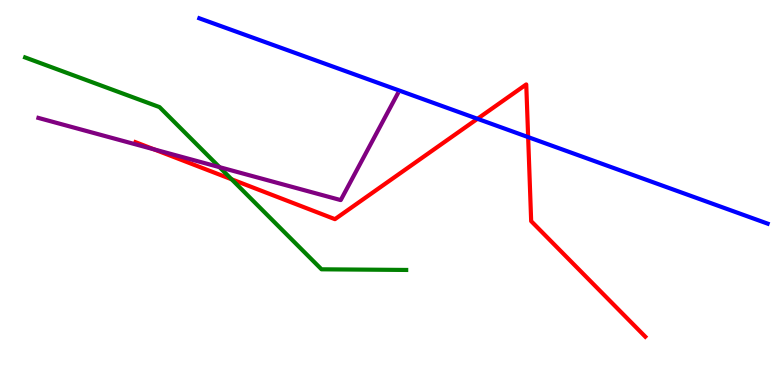[{'lines': ['blue', 'red'], 'intersections': [{'x': 6.16, 'y': 6.91}, {'x': 6.81, 'y': 6.44}]}, {'lines': ['green', 'red'], 'intersections': [{'x': 2.99, 'y': 5.34}]}, {'lines': ['purple', 'red'], 'intersections': [{'x': 1.99, 'y': 6.12}]}, {'lines': ['blue', 'green'], 'intersections': []}, {'lines': ['blue', 'purple'], 'intersections': []}, {'lines': ['green', 'purple'], 'intersections': [{'x': 2.83, 'y': 5.66}]}]